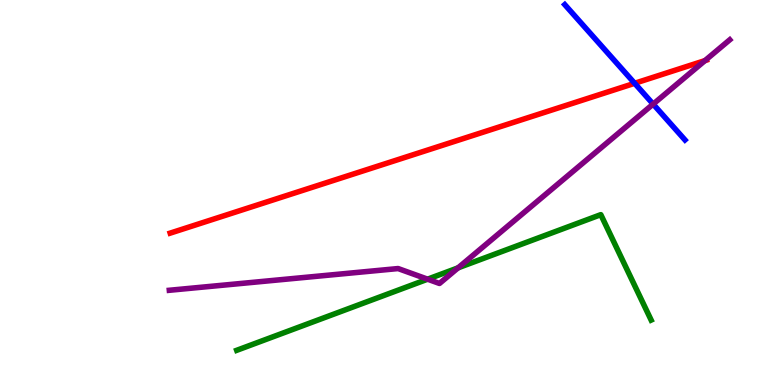[{'lines': ['blue', 'red'], 'intersections': [{'x': 8.19, 'y': 7.84}]}, {'lines': ['green', 'red'], 'intersections': []}, {'lines': ['purple', 'red'], 'intersections': [{'x': 9.1, 'y': 8.43}]}, {'lines': ['blue', 'green'], 'intersections': []}, {'lines': ['blue', 'purple'], 'intersections': [{'x': 8.43, 'y': 7.3}]}, {'lines': ['green', 'purple'], 'intersections': [{'x': 5.52, 'y': 2.75}, {'x': 5.91, 'y': 3.04}]}]